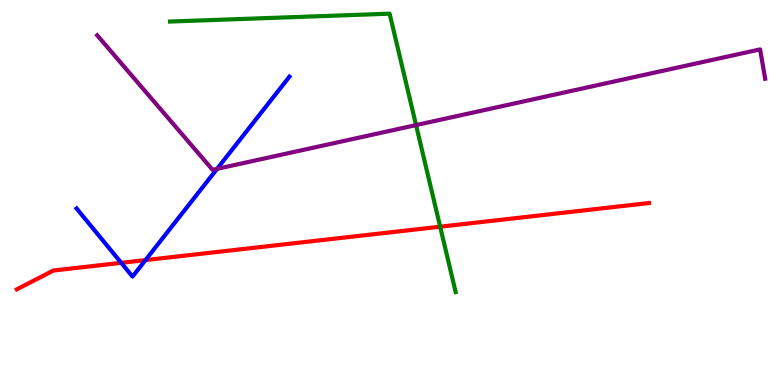[{'lines': ['blue', 'red'], 'intersections': [{'x': 1.56, 'y': 3.17}, {'x': 1.88, 'y': 3.24}]}, {'lines': ['green', 'red'], 'intersections': [{'x': 5.68, 'y': 4.11}]}, {'lines': ['purple', 'red'], 'intersections': []}, {'lines': ['blue', 'green'], 'intersections': []}, {'lines': ['blue', 'purple'], 'intersections': [{'x': 2.8, 'y': 5.61}]}, {'lines': ['green', 'purple'], 'intersections': [{'x': 5.37, 'y': 6.75}]}]